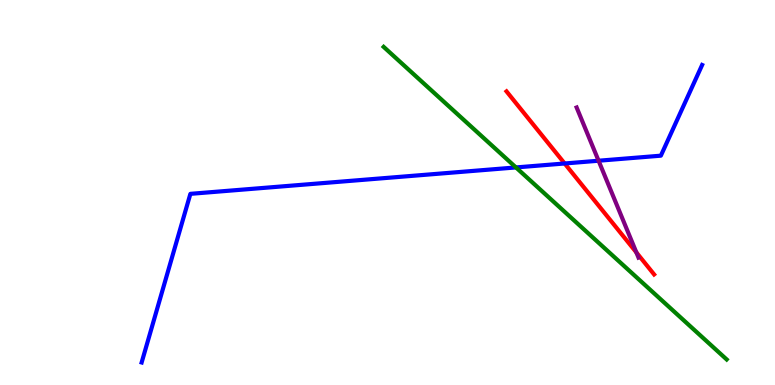[{'lines': ['blue', 'red'], 'intersections': [{'x': 7.29, 'y': 5.75}]}, {'lines': ['green', 'red'], 'intersections': []}, {'lines': ['purple', 'red'], 'intersections': [{'x': 8.21, 'y': 3.44}]}, {'lines': ['blue', 'green'], 'intersections': [{'x': 6.66, 'y': 5.65}]}, {'lines': ['blue', 'purple'], 'intersections': [{'x': 7.72, 'y': 5.83}]}, {'lines': ['green', 'purple'], 'intersections': []}]